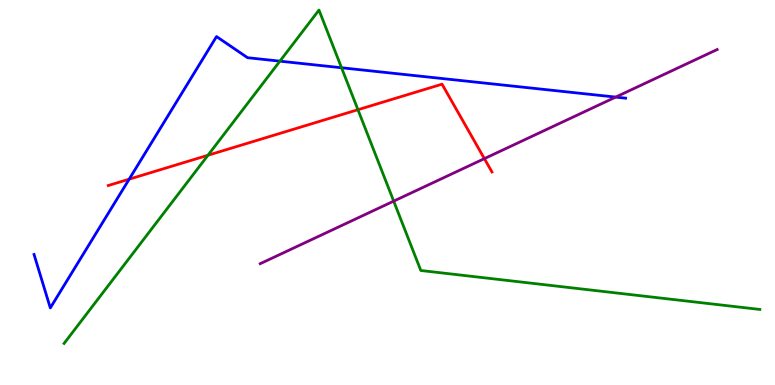[{'lines': ['blue', 'red'], 'intersections': [{'x': 1.67, 'y': 5.35}]}, {'lines': ['green', 'red'], 'intersections': [{'x': 2.68, 'y': 5.97}, {'x': 4.62, 'y': 7.15}]}, {'lines': ['purple', 'red'], 'intersections': [{'x': 6.25, 'y': 5.88}]}, {'lines': ['blue', 'green'], 'intersections': [{'x': 3.61, 'y': 8.41}, {'x': 4.41, 'y': 8.24}]}, {'lines': ['blue', 'purple'], 'intersections': [{'x': 7.94, 'y': 7.48}]}, {'lines': ['green', 'purple'], 'intersections': [{'x': 5.08, 'y': 4.78}]}]